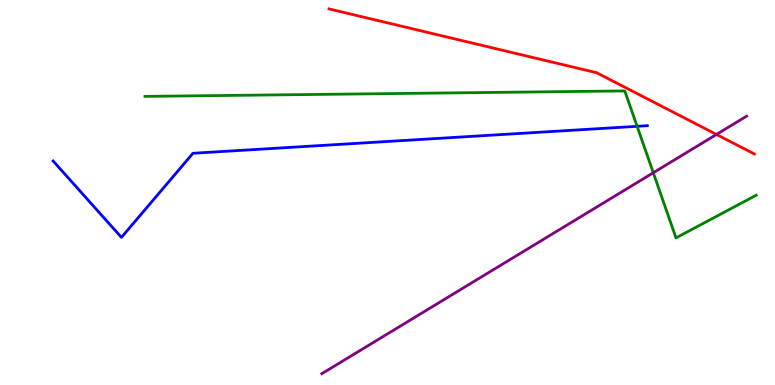[{'lines': ['blue', 'red'], 'intersections': []}, {'lines': ['green', 'red'], 'intersections': []}, {'lines': ['purple', 'red'], 'intersections': [{'x': 9.25, 'y': 6.51}]}, {'lines': ['blue', 'green'], 'intersections': [{'x': 8.22, 'y': 6.72}]}, {'lines': ['blue', 'purple'], 'intersections': []}, {'lines': ['green', 'purple'], 'intersections': [{'x': 8.43, 'y': 5.51}]}]